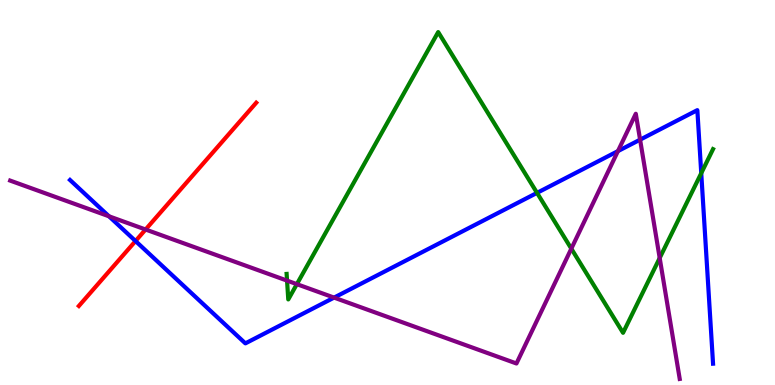[{'lines': ['blue', 'red'], 'intersections': [{'x': 1.75, 'y': 3.74}]}, {'lines': ['green', 'red'], 'intersections': []}, {'lines': ['purple', 'red'], 'intersections': [{'x': 1.88, 'y': 4.04}]}, {'lines': ['blue', 'green'], 'intersections': [{'x': 6.93, 'y': 4.99}, {'x': 9.05, 'y': 5.5}]}, {'lines': ['blue', 'purple'], 'intersections': [{'x': 1.41, 'y': 4.38}, {'x': 4.31, 'y': 2.27}, {'x': 7.97, 'y': 6.08}, {'x': 8.26, 'y': 6.37}]}, {'lines': ['green', 'purple'], 'intersections': [{'x': 3.7, 'y': 2.71}, {'x': 3.83, 'y': 2.62}, {'x': 7.37, 'y': 3.54}, {'x': 8.51, 'y': 3.3}]}]